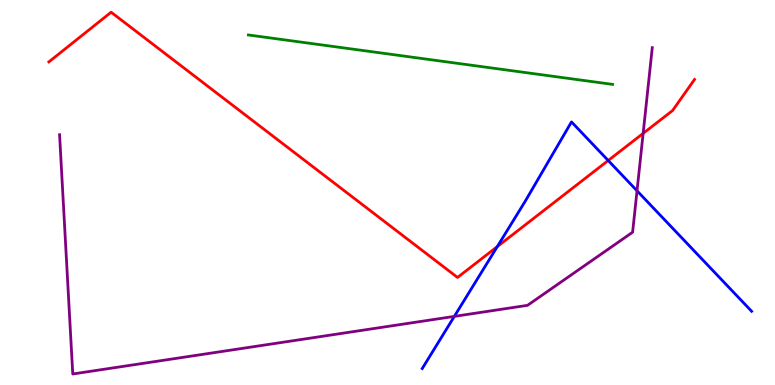[{'lines': ['blue', 'red'], 'intersections': [{'x': 6.42, 'y': 3.6}, {'x': 7.85, 'y': 5.83}]}, {'lines': ['green', 'red'], 'intersections': []}, {'lines': ['purple', 'red'], 'intersections': [{'x': 8.3, 'y': 6.54}]}, {'lines': ['blue', 'green'], 'intersections': []}, {'lines': ['blue', 'purple'], 'intersections': [{'x': 5.86, 'y': 1.78}, {'x': 8.22, 'y': 5.04}]}, {'lines': ['green', 'purple'], 'intersections': []}]